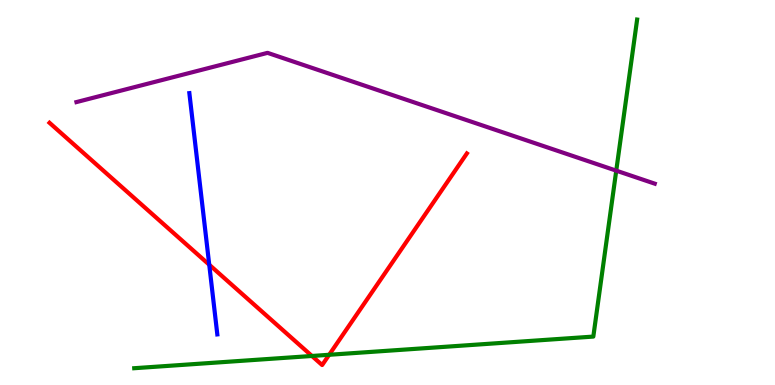[{'lines': ['blue', 'red'], 'intersections': [{'x': 2.7, 'y': 3.12}]}, {'lines': ['green', 'red'], 'intersections': [{'x': 4.02, 'y': 0.754}, {'x': 4.25, 'y': 0.785}]}, {'lines': ['purple', 'red'], 'intersections': []}, {'lines': ['blue', 'green'], 'intersections': []}, {'lines': ['blue', 'purple'], 'intersections': []}, {'lines': ['green', 'purple'], 'intersections': [{'x': 7.95, 'y': 5.57}]}]